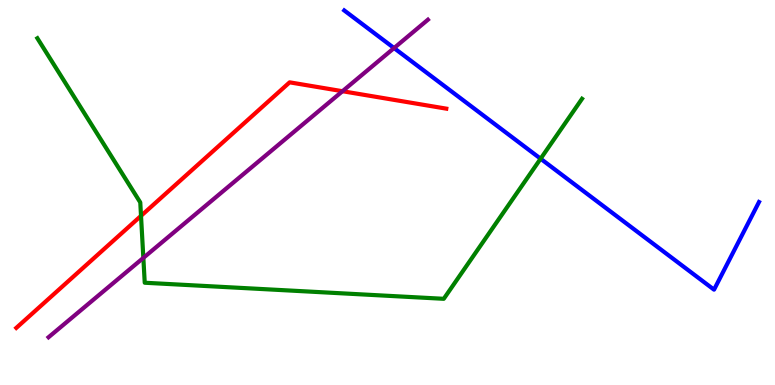[{'lines': ['blue', 'red'], 'intersections': []}, {'lines': ['green', 'red'], 'intersections': [{'x': 1.82, 'y': 4.39}]}, {'lines': ['purple', 'red'], 'intersections': [{'x': 4.42, 'y': 7.63}]}, {'lines': ['blue', 'green'], 'intersections': [{'x': 6.98, 'y': 5.88}]}, {'lines': ['blue', 'purple'], 'intersections': [{'x': 5.08, 'y': 8.75}]}, {'lines': ['green', 'purple'], 'intersections': [{'x': 1.85, 'y': 3.3}]}]